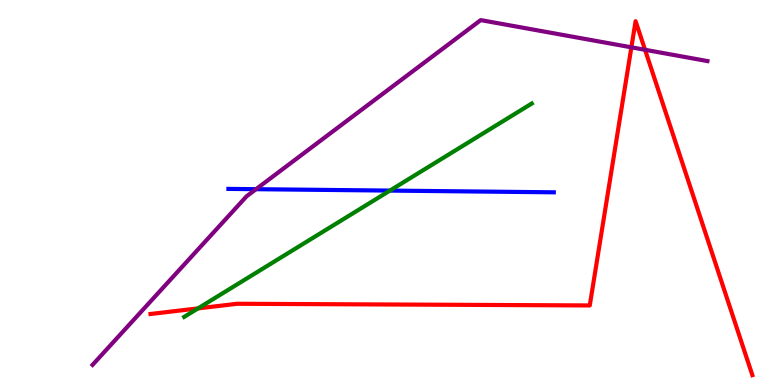[{'lines': ['blue', 'red'], 'intersections': []}, {'lines': ['green', 'red'], 'intersections': [{'x': 2.56, 'y': 1.99}]}, {'lines': ['purple', 'red'], 'intersections': [{'x': 8.15, 'y': 8.77}, {'x': 8.32, 'y': 8.71}]}, {'lines': ['blue', 'green'], 'intersections': [{'x': 5.03, 'y': 5.05}]}, {'lines': ['blue', 'purple'], 'intersections': [{'x': 3.3, 'y': 5.09}]}, {'lines': ['green', 'purple'], 'intersections': []}]